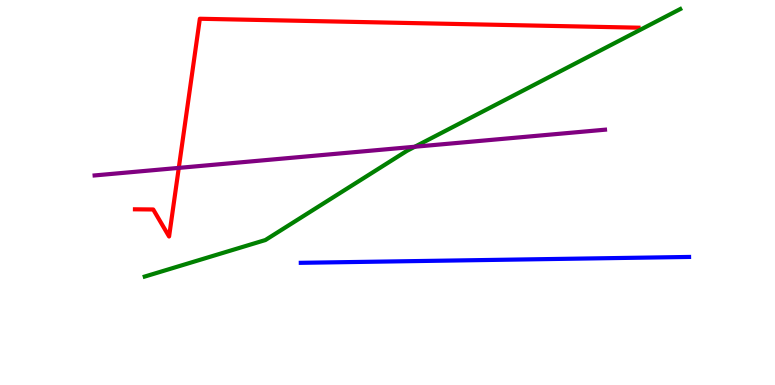[{'lines': ['blue', 'red'], 'intersections': []}, {'lines': ['green', 'red'], 'intersections': []}, {'lines': ['purple', 'red'], 'intersections': [{'x': 2.31, 'y': 5.64}]}, {'lines': ['blue', 'green'], 'intersections': []}, {'lines': ['blue', 'purple'], 'intersections': []}, {'lines': ['green', 'purple'], 'intersections': [{'x': 5.35, 'y': 6.19}]}]